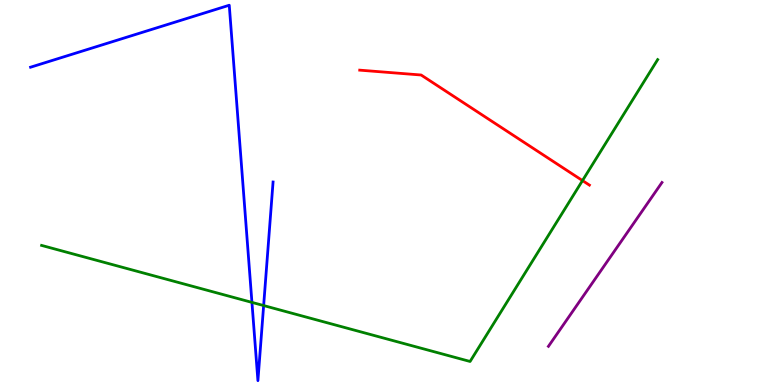[{'lines': ['blue', 'red'], 'intersections': []}, {'lines': ['green', 'red'], 'intersections': [{'x': 7.52, 'y': 5.31}]}, {'lines': ['purple', 'red'], 'intersections': []}, {'lines': ['blue', 'green'], 'intersections': [{'x': 3.25, 'y': 2.15}, {'x': 3.4, 'y': 2.06}]}, {'lines': ['blue', 'purple'], 'intersections': []}, {'lines': ['green', 'purple'], 'intersections': []}]